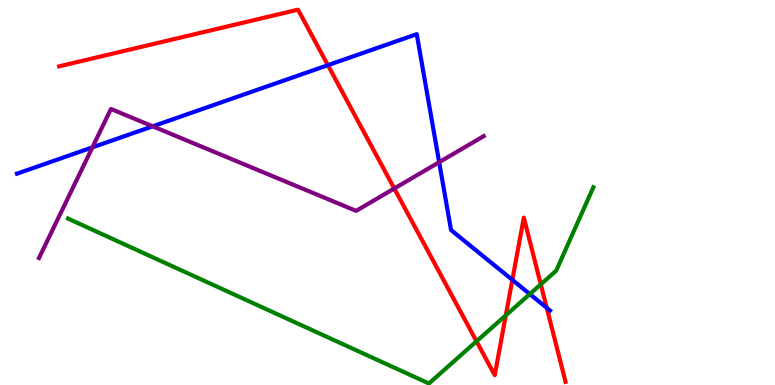[{'lines': ['blue', 'red'], 'intersections': [{'x': 4.23, 'y': 8.31}, {'x': 6.61, 'y': 2.73}, {'x': 7.05, 'y': 2.0}]}, {'lines': ['green', 'red'], 'intersections': [{'x': 6.15, 'y': 1.13}, {'x': 6.53, 'y': 1.81}, {'x': 6.98, 'y': 2.61}]}, {'lines': ['purple', 'red'], 'intersections': [{'x': 5.09, 'y': 5.1}]}, {'lines': ['blue', 'green'], 'intersections': [{'x': 6.84, 'y': 2.36}]}, {'lines': ['blue', 'purple'], 'intersections': [{'x': 1.19, 'y': 6.17}, {'x': 1.97, 'y': 6.72}, {'x': 5.67, 'y': 5.79}]}, {'lines': ['green', 'purple'], 'intersections': []}]